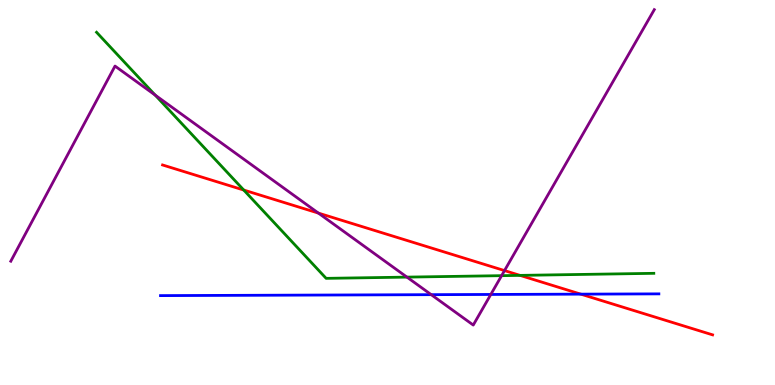[{'lines': ['blue', 'red'], 'intersections': [{'x': 7.49, 'y': 2.36}]}, {'lines': ['green', 'red'], 'intersections': [{'x': 3.15, 'y': 5.06}, {'x': 6.71, 'y': 2.85}]}, {'lines': ['purple', 'red'], 'intersections': [{'x': 4.11, 'y': 4.46}, {'x': 6.51, 'y': 2.97}]}, {'lines': ['blue', 'green'], 'intersections': []}, {'lines': ['blue', 'purple'], 'intersections': [{'x': 5.56, 'y': 2.35}, {'x': 6.33, 'y': 2.35}]}, {'lines': ['green', 'purple'], 'intersections': [{'x': 2.0, 'y': 7.53}, {'x': 5.25, 'y': 2.8}, {'x': 6.47, 'y': 2.84}]}]